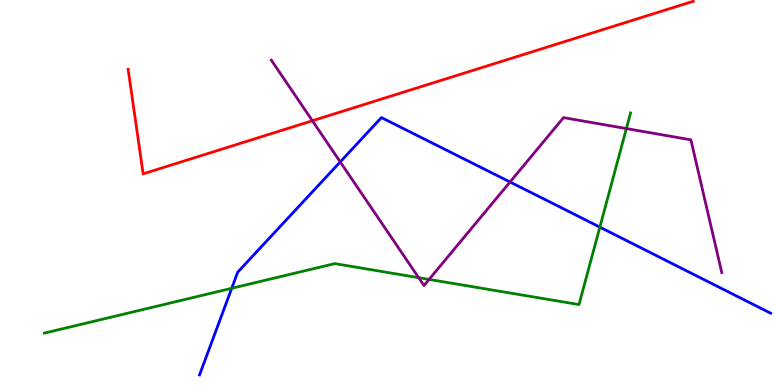[{'lines': ['blue', 'red'], 'intersections': []}, {'lines': ['green', 'red'], 'intersections': []}, {'lines': ['purple', 'red'], 'intersections': [{'x': 4.03, 'y': 6.86}]}, {'lines': ['blue', 'green'], 'intersections': [{'x': 2.99, 'y': 2.51}, {'x': 7.74, 'y': 4.1}]}, {'lines': ['blue', 'purple'], 'intersections': [{'x': 4.39, 'y': 5.79}, {'x': 6.58, 'y': 5.27}]}, {'lines': ['green', 'purple'], 'intersections': [{'x': 5.4, 'y': 2.79}, {'x': 5.54, 'y': 2.74}, {'x': 8.08, 'y': 6.66}]}]